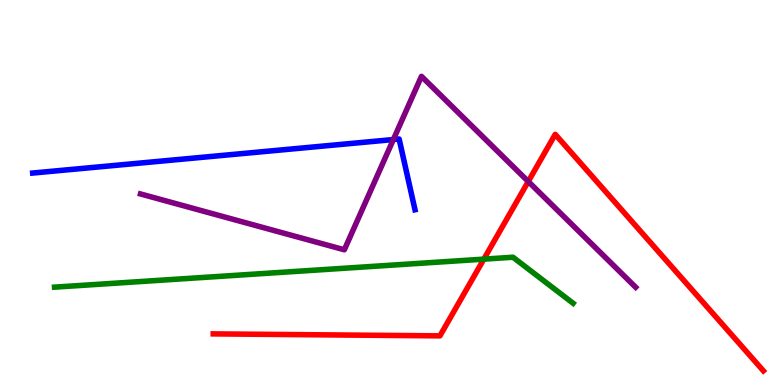[{'lines': ['blue', 'red'], 'intersections': []}, {'lines': ['green', 'red'], 'intersections': [{'x': 6.24, 'y': 3.27}]}, {'lines': ['purple', 'red'], 'intersections': [{'x': 6.82, 'y': 5.29}]}, {'lines': ['blue', 'green'], 'intersections': []}, {'lines': ['blue', 'purple'], 'intersections': [{'x': 5.08, 'y': 6.38}]}, {'lines': ['green', 'purple'], 'intersections': []}]